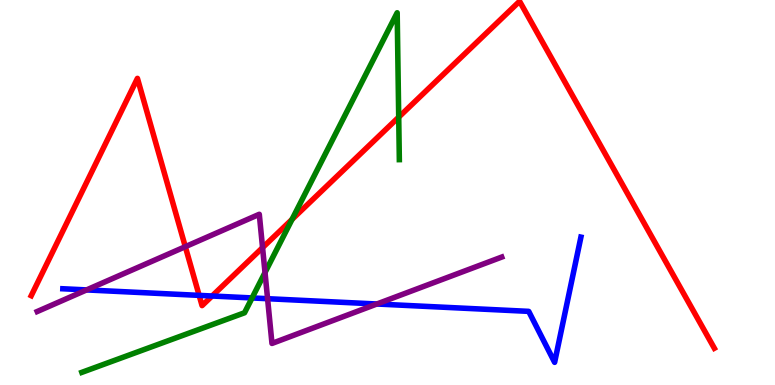[{'lines': ['blue', 'red'], 'intersections': [{'x': 2.57, 'y': 2.33}, {'x': 2.74, 'y': 2.31}]}, {'lines': ['green', 'red'], 'intersections': [{'x': 3.77, 'y': 4.3}, {'x': 5.14, 'y': 6.96}]}, {'lines': ['purple', 'red'], 'intersections': [{'x': 2.39, 'y': 3.59}, {'x': 3.39, 'y': 3.57}]}, {'lines': ['blue', 'green'], 'intersections': [{'x': 3.25, 'y': 2.26}]}, {'lines': ['blue', 'purple'], 'intersections': [{'x': 1.12, 'y': 2.47}, {'x': 3.45, 'y': 2.24}, {'x': 4.86, 'y': 2.1}]}, {'lines': ['green', 'purple'], 'intersections': [{'x': 3.42, 'y': 2.92}]}]